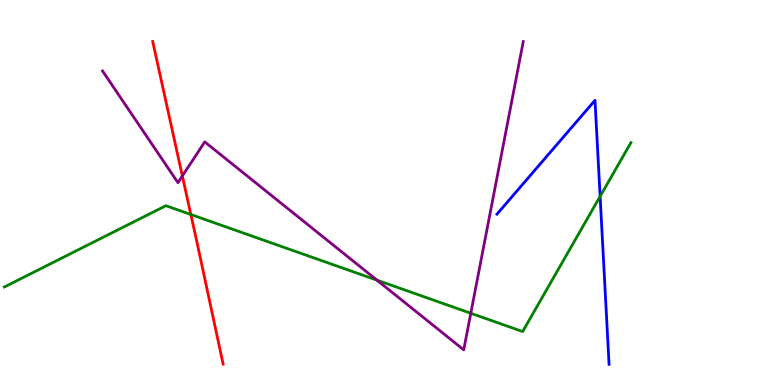[{'lines': ['blue', 'red'], 'intersections': []}, {'lines': ['green', 'red'], 'intersections': [{'x': 2.46, 'y': 4.43}]}, {'lines': ['purple', 'red'], 'intersections': [{'x': 2.35, 'y': 5.43}]}, {'lines': ['blue', 'green'], 'intersections': [{'x': 7.74, 'y': 4.9}]}, {'lines': ['blue', 'purple'], 'intersections': []}, {'lines': ['green', 'purple'], 'intersections': [{'x': 4.86, 'y': 2.72}, {'x': 6.07, 'y': 1.86}]}]